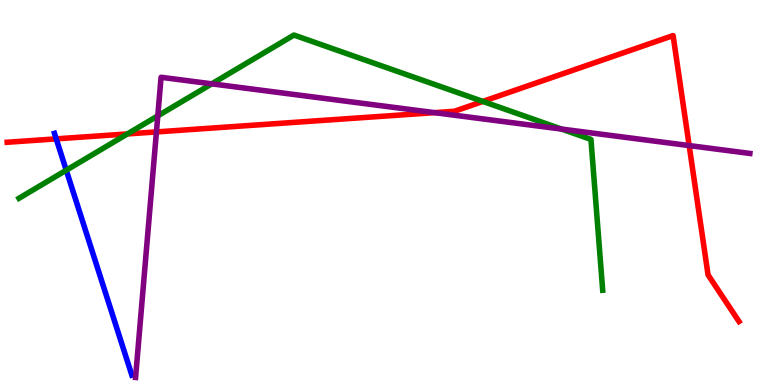[{'lines': ['blue', 'red'], 'intersections': [{'x': 0.725, 'y': 6.39}]}, {'lines': ['green', 'red'], 'intersections': [{'x': 1.64, 'y': 6.52}, {'x': 6.23, 'y': 7.37}]}, {'lines': ['purple', 'red'], 'intersections': [{'x': 2.02, 'y': 6.57}, {'x': 5.61, 'y': 7.07}, {'x': 8.89, 'y': 6.22}]}, {'lines': ['blue', 'green'], 'intersections': [{'x': 0.855, 'y': 5.58}]}, {'lines': ['blue', 'purple'], 'intersections': []}, {'lines': ['green', 'purple'], 'intersections': [{'x': 2.04, 'y': 6.99}, {'x': 2.73, 'y': 7.82}, {'x': 7.25, 'y': 6.65}]}]